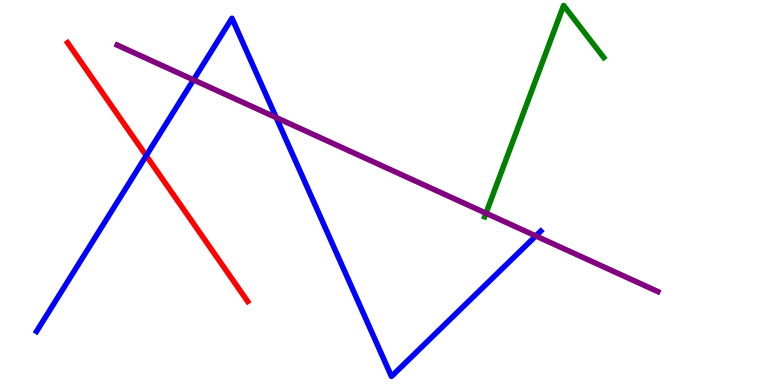[{'lines': ['blue', 'red'], 'intersections': [{'x': 1.89, 'y': 5.96}]}, {'lines': ['green', 'red'], 'intersections': []}, {'lines': ['purple', 'red'], 'intersections': []}, {'lines': ['blue', 'green'], 'intersections': []}, {'lines': ['blue', 'purple'], 'intersections': [{'x': 2.5, 'y': 7.93}, {'x': 3.56, 'y': 6.95}, {'x': 6.91, 'y': 3.87}]}, {'lines': ['green', 'purple'], 'intersections': [{'x': 6.27, 'y': 4.46}]}]